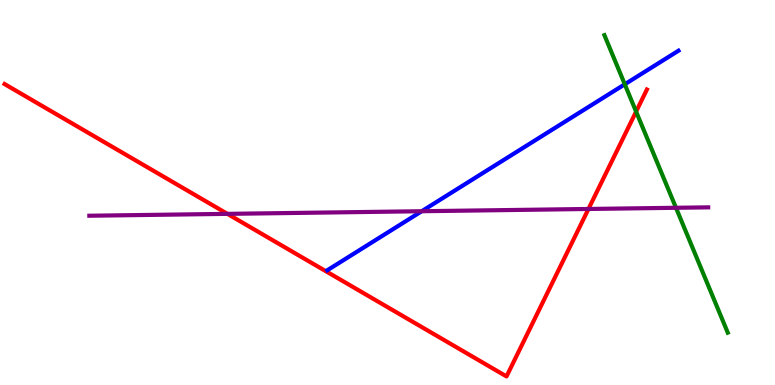[{'lines': ['blue', 'red'], 'intersections': []}, {'lines': ['green', 'red'], 'intersections': [{'x': 8.21, 'y': 7.1}]}, {'lines': ['purple', 'red'], 'intersections': [{'x': 2.93, 'y': 4.45}, {'x': 7.59, 'y': 4.57}]}, {'lines': ['blue', 'green'], 'intersections': [{'x': 8.06, 'y': 7.81}]}, {'lines': ['blue', 'purple'], 'intersections': [{'x': 5.44, 'y': 4.51}]}, {'lines': ['green', 'purple'], 'intersections': [{'x': 8.72, 'y': 4.6}]}]